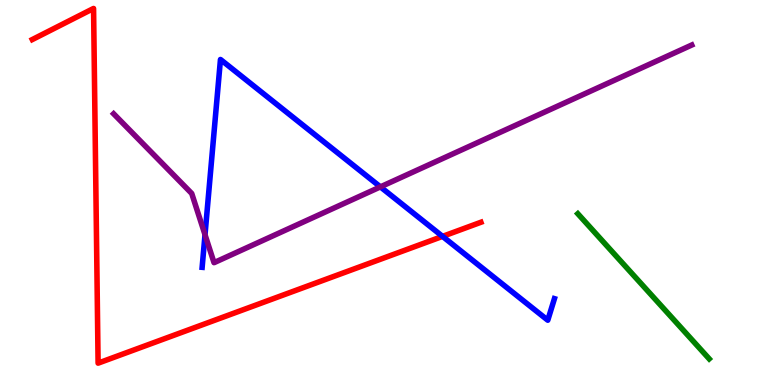[{'lines': ['blue', 'red'], 'intersections': [{'x': 5.71, 'y': 3.86}]}, {'lines': ['green', 'red'], 'intersections': []}, {'lines': ['purple', 'red'], 'intersections': []}, {'lines': ['blue', 'green'], 'intersections': []}, {'lines': ['blue', 'purple'], 'intersections': [{'x': 2.65, 'y': 3.9}, {'x': 4.91, 'y': 5.15}]}, {'lines': ['green', 'purple'], 'intersections': []}]